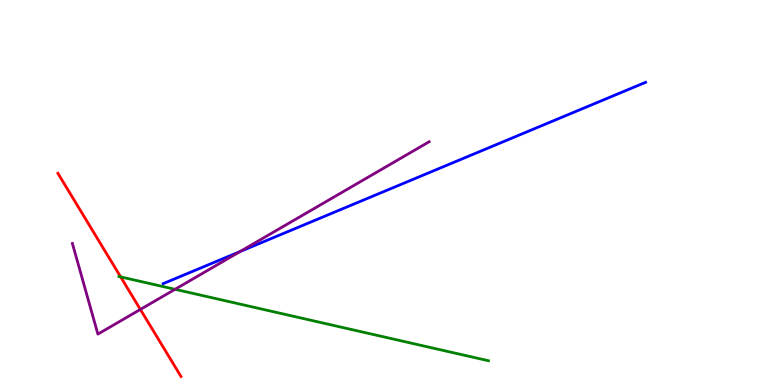[{'lines': ['blue', 'red'], 'intersections': []}, {'lines': ['green', 'red'], 'intersections': [{'x': 1.56, 'y': 2.81}]}, {'lines': ['purple', 'red'], 'intersections': [{'x': 1.81, 'y': 1.96}]}, {'lines': ['blue', 'green'], 'intersections': []}, {'lines': ['blue', 'purple'], 'intersections': [{'x': 3.1, 'y': 3.47}]}, {'lines': ['green', 'purple'], 'intersections': [{'x': 2.26, 'y': 2.49}]}]